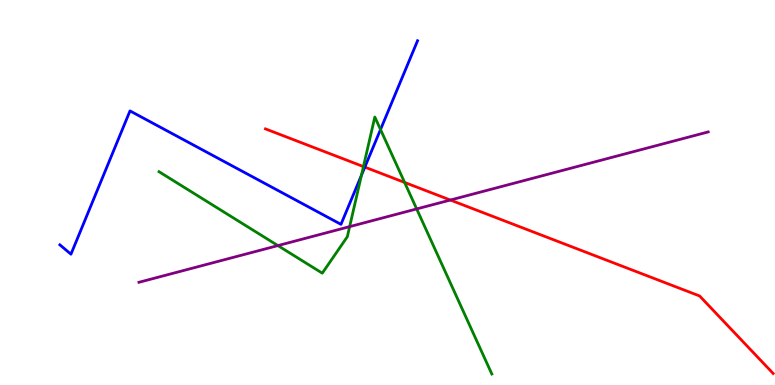[{'lines': ['blue', 'red'], 'intersections': [{'x': 4.71, 'y': 5.66}]}, {'lines': ['green', 'red'], 'intersections': [{'x': 4.69, 'y': 5.67}, {'x': 5.22, 'y': 5.26}]}, {'lines': ['purple', 'red'], 'intersections': [{'x': 5.81, 'y': 4.8}]}, {'lines': ['blue', 'green'], 'intersections': [{'x': 4.66, 'y': 5.45}, {'x': 4.91, 'y': 6.64}]}, {'lines': ['blue', 'purple'], 'intersections': []}, {'lines': ['green', 'purple'], 'intersections': [{'x': 3.59, 'y': 3.62}, {'x': 4.51, 'y': 4.11}, {'x': 5.38, 'y': 4.57}]}]